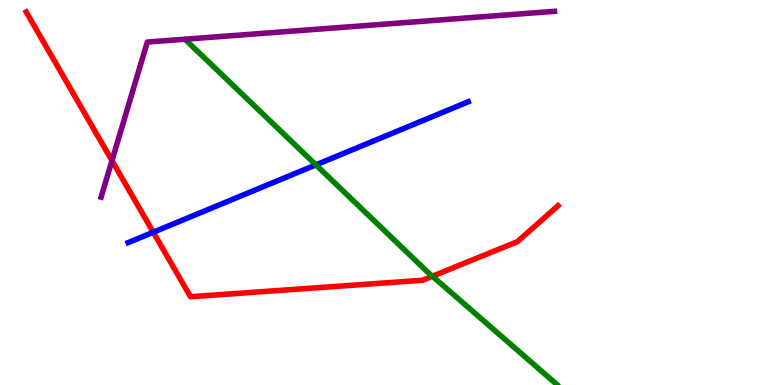[{'lines': ['blue', 'red'], 'intersections': [{'x': 1.98, 'y': 3.97}]}, {'lines': ['green', 'red'], 'intersections': [{'x': 5.58, 'y': 2.83}]}, {'lines': ['purple', 'red'], 'intersections': [{'x': 1.44, 'y': 5.83}]}, {'lines': ['blue', 'green'], 'intersections': [{'x': 4.08, 'y': 5.72}]}, {'lines': ['blue', 'purple'], 'intersections': []}, {'lines': ['green', 'purple'], 'intersections': []}]